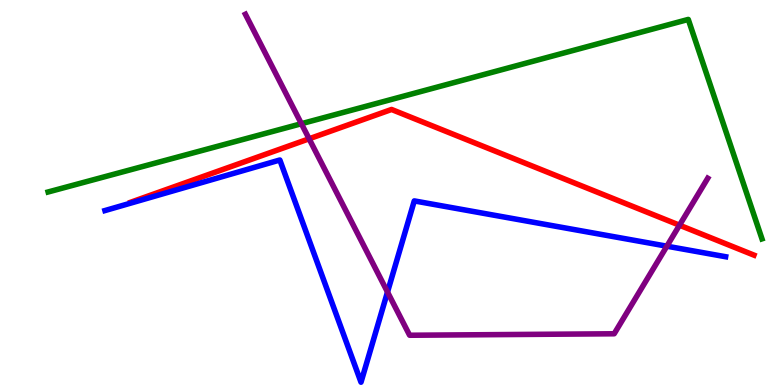[{'lines': ['blue', 'red'], 'intersections': []}, {'lines': ['green', 'red'], 'intersections': []}, {'lines': ['purple', 'red'], 'intersections': [{'x': 3.99, 'y': 6.39}, {'x': 8.77, 'y': 4.15}]}, {'lines': ['blue', 'green'], 'intersections': []}, {'lines': ['blue', 'purple'], 'intersections': [{'x': 5.0, 'y': 2.41}, {'x': 8.6, 'y': 3.61}]}, {'lines': ['green', 'purple'], 'intersections': [{'x': 3.89, 'y': 6.79}]}]